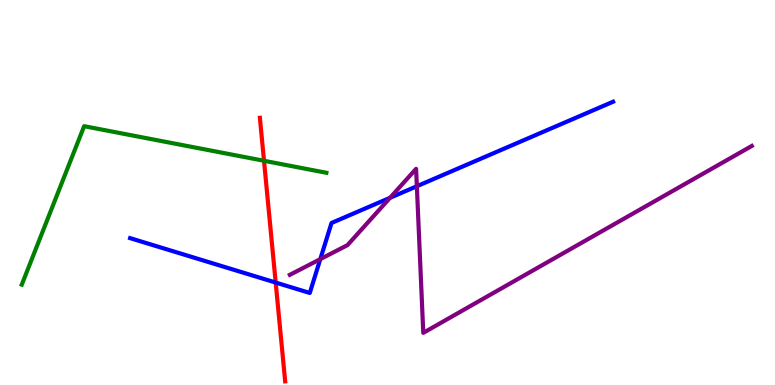[{'lines': ['blue', 'red'], 'intersections': [{'x': 3.56, 'y': 2.66}]}, {'lines': ['green', 'red'], 'intersections': [{'x': 3.41, 'y': 5.82}]}, {'lines': ['purple', 'red'], 'intersections': []}, {'lines': ['blue', 'green'], 'intersections': []}, {'lines': ['blue', 'purple'], 'intersections': [{'x': 4.13, 'y': 3.27}, {'x': 5.03, 'y': 4.86}, {'x': 5.38, 'y': 5.16}]}, {'lines': ['green', 'purple'], 'intersections': []}]